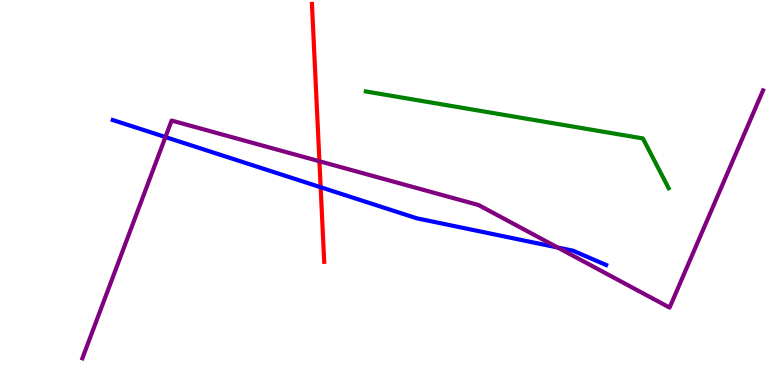[{'lines': ['blue', 'red'], 'intersections': [{'x': 4.14, 'y': 5.14}]}, {'lines': ['green', 'red'], 'intersections': []}, {'lines': ['purple', 'red'], 'intersections': [{'x': 4.12, 'y': 5.81}]}, {'lines': ['blue', 'green'], 'intersections': []}, {'lines': ['blue', 'purple'], 'intersections': [{'x': 2.13, 'y': 6.44}, {'x': 7.2, 'y': 3.57}]}, {'lines': ['green', 'purple'], 'intersections': []}]